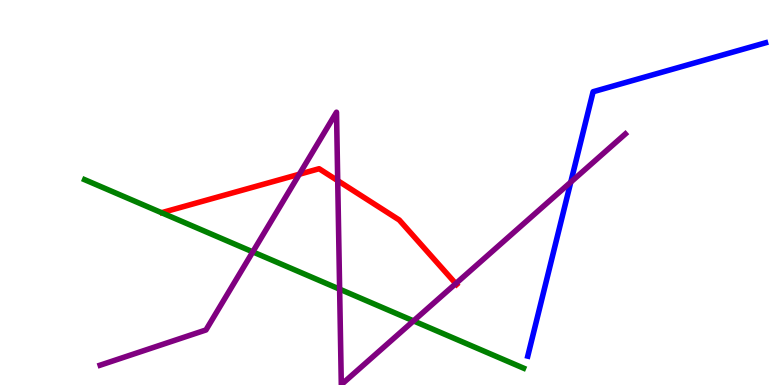[{'lines': ['blue', 'red'], 'intersections': []}, {'lines': ['green', 'red'], 'intersections': []}, {'lines': ['purple', 'red'], 'intersections': [{'x': 3.86, 'y': 5.47}, {'x': 4.36, 'y': 5.31}, {'x': 5.88, 'y': 2.63}]}, {'lines': ['blue', 'green'], 'intersections': []}, {'lines': ['blue', 'purple'], 'intersections': [{'x': 7.36, 'y': 5.27}]}, {'lines': ['green', 'purple'], 'intersections': [{'x': 3.26, 'y': 3.46}, {'x': 4.38, 'y': 2.49}, {'x': 5.34, 'y': 1.67}]}]